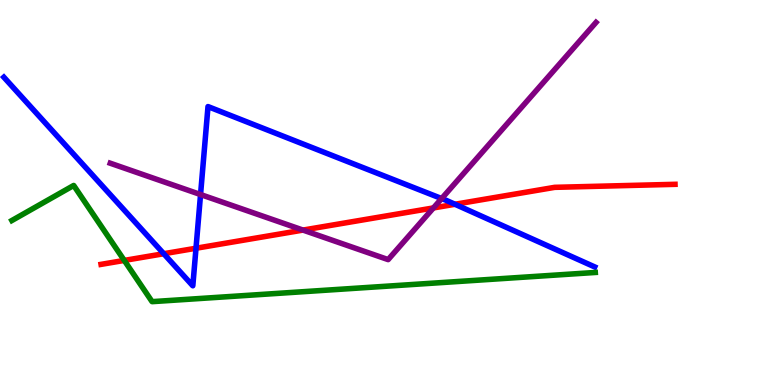[{'lines': ['blue', 'red'], 'intersections': [{'x': 2.11, 'y': 3.41}, {'x': 2.53, 'y': 3.55}, {'x': 5.87, 'y': 4.69}]}, {'lines': ['green', 'red'], 'intersections': [{'x': 1.6, 'y': 3.24}]}, {'lines': ['purple', 'red'], 'intersections': [{'x': 3.91, 'y': 4.02}, {'x': 5.59, 'y': 4.6}]}, {'lines': ['blue', 'green'], 'intersections': []}, {'lines': ['blue', 'purple'], 'intersections': [{'x': 2.59, 'y': 4.95}, {'x': 5.7, 'y': 4.84}]}, {'lines': ['green', 'purple'], 'intersections': []}]